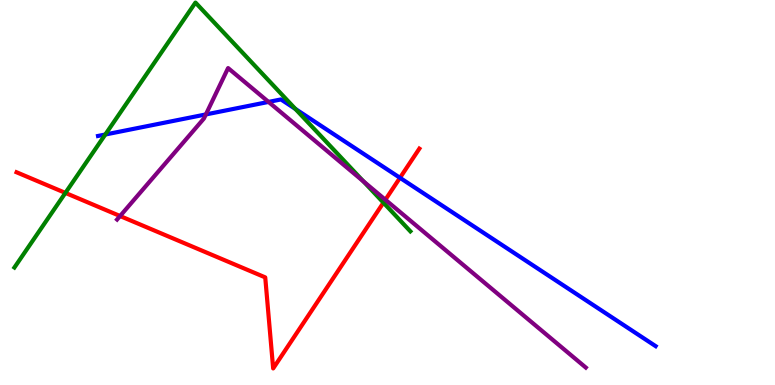[{'lines': ['blue', 'red'], 'intersections': [{'x': 5.16, 'y': 5.38}]}, {'lines': ['green', 'red'], 'intersections': [{'x': 0.844, 'y': 4.99}, {'x': 4.95, 'y': 4.74}]}, {'lines': ['purple', 'red'], 'intersections': [{'x': 1.55, 'y': 4.39}, {'x': 4.97, 'y': 4.81}]}, {'lines': ['blue', 'green'], 'intersections': [{'x': 1.36, 'y': 6.51}, {'x': 3.81, 'y': 7.17}]}, {'lines': ['blue', 'purple'], 'intersections': [{'x': 2.66, 'y': 7.03}, {'x': 3.46, 'y': 7.35}]}, {'lines': ['green', 'purple'], 'intersections': [{'x': 4.69, 'y': 5.29}]}]